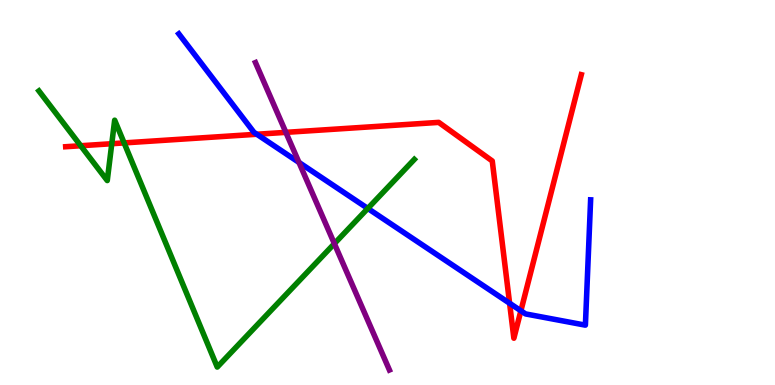[{'lines': ['blue', 'red'], 'intersections': [{'x': 3.31, 'y': 6.51}, {'x': 6.58, 'y': 2.12}, {'x': 6.72, 'y': 1.93}]}, {'lines': ['green', 'red'], 'intersections': [{'x': 1.04, 'y': 6.21}, {'x': 1.44, 'y': 6.27}, {'x': 1.6, 'y': 6.29}]}, {'lines': ['purple', 'red'], 'intersections': [{'x': 3.69, 'y': 6.56}]}, {'lines': ['blue', 'green'], 'intersections': [{'x': 4.75, 'y': 4.59}]}, {'lines': ['blue', 'purple'], 'intersections': [{'x': 3.86, 'y': 5.78}]}, {'lines': ['green', 'purple'], 'intersections': [{'x': 4.31, 'y': 3.67}]}]